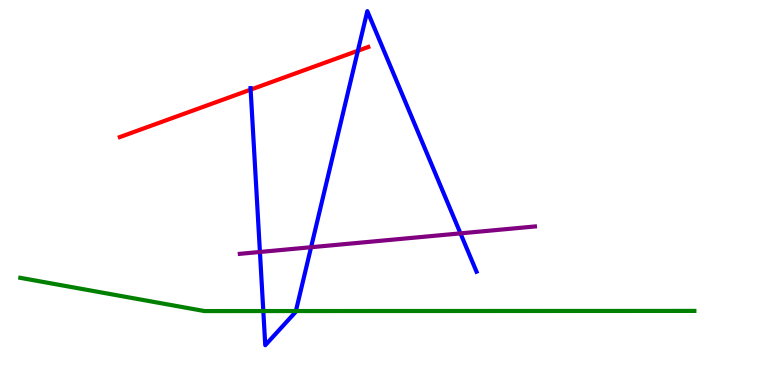[{'lines': ['blue', 'red'], 'intersections': [{'x': 3.23, 'y': 7.67}, {'x': 4.62, 'y': 8.68}]}, {'lines': ['green', 'red'], 'intersections': []}, {'lines': ['purple', 'red'], 'intersections': []}, {'lines': ['blue', 'green'], 'intersections': [{'x': 3.4, 'y': 1.92}, {'x': 3.82, 'y': 1.92}]}, {'lines': ['blue', 'purple'], 'intersections': [{'x': 3.35, 'y': 3.46}, {'x': 4.01, 'y': 3.58}, {'x': 5.94, 'y': 3.94}]}, {'lines': ['green', 'purple'], 'intersections': []}]